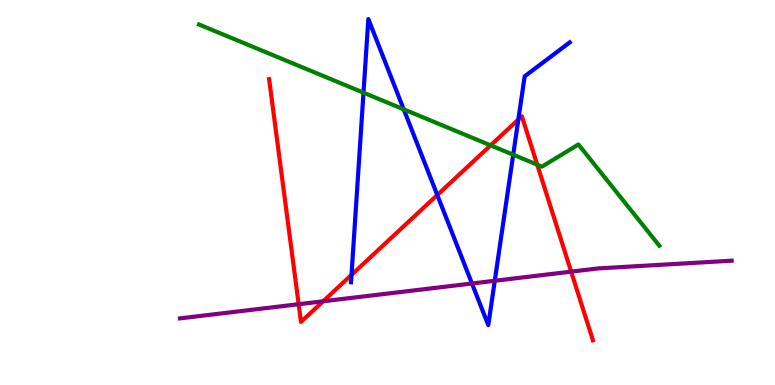[{'lines': ['blue', 'red'], 'intersections': [{'x': 4.54, 'y': 2.86}, {'x': 5.64, 'y': 4.93}, {'x': 6.69, 'y': 6.89}]}, {'lines': ['green', 'red'], 'intersections': [{'x': 6.33, 'y': 6.22}, {'x': 6.93, 'y': 5.72}]}, {'lines': ['purple', 'red'], 'intersections': [{'x': 3.85, 'y': 2.1}, {'x': 4.17, 'y': 2.17}, {'x': 7.37, 'y': 2.94}]}, {'lines': ['blue', 'green'], 'intersections': [{'x': 4.69, 'y': 7.59}, {'x': 5.21, 'y': 7.16}, {'x': 6.62, 'y': 5.98}]}, {'lines': ['blue', 'purple'], 'intersections': [{'x': 6.09, 'y': 2.64}, {'x': 6.38, 'y': 2.71}]}, {'lines': ['green', 'purple'], 'intersections': []}]